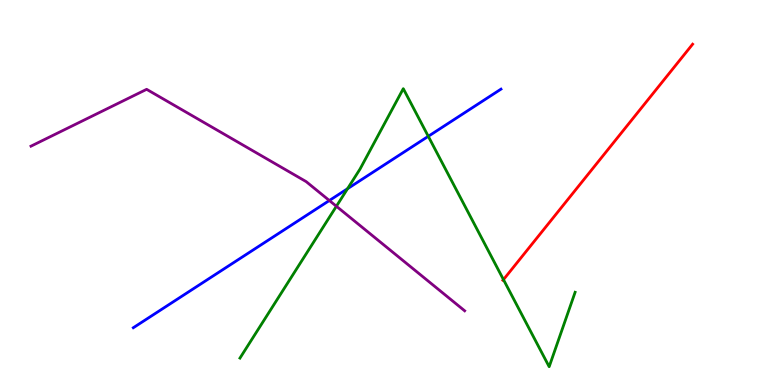[{'lines': ['blue', 'red'], 'intersections': []}, {'lines': ['green', 'red'], 'intersections': [{'x': 6.5, 'y': 2.74}]}, {'lines': ['purple', 'red'], 'intersections': []}, {'lines': ['blue', 'green'], 'intersections': [{'x': 4.48, 'y': 5.1}, {'x': 5.53, 'y': 6.46}]}, {'lines': ['blue', 'purple'], 'intersections': [{'x': 4.25, 'y': 4.79}]}, {'lines': ['green', 'purple'], 'intersections': [{'x': 4.34, 'y': 4.64}]}]